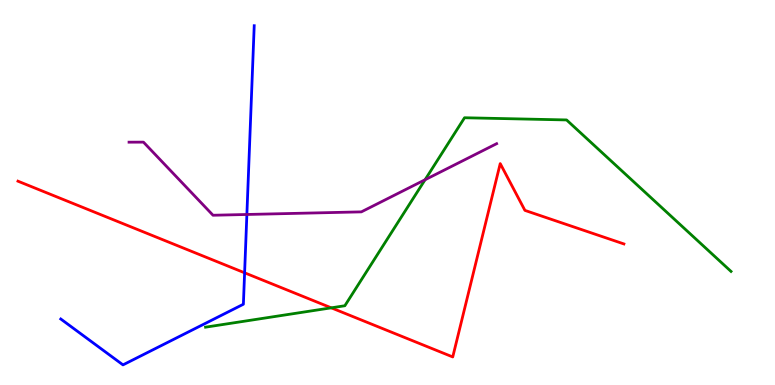[{'lines': ['blue', 'red'], 'intersections': [{'x': 3.16, 'y': 2.91}]}, {'lines': ['green', 'red'], 'intersections': [{'x': 4.27, 'y': 2.0}]}, {'lines': ['purple', 'red'], 'intersections': []}, {'lines': ['blue', 'green'], 'intersections': []}, {'lines': ['blue', 'purple'], 'intersections': [{'x': 3.19, 'y': 4.43}]}, {'lines': ['green', 'purple'], 'intersections': [{'x': 5.48, 'y': 5.33}]}]